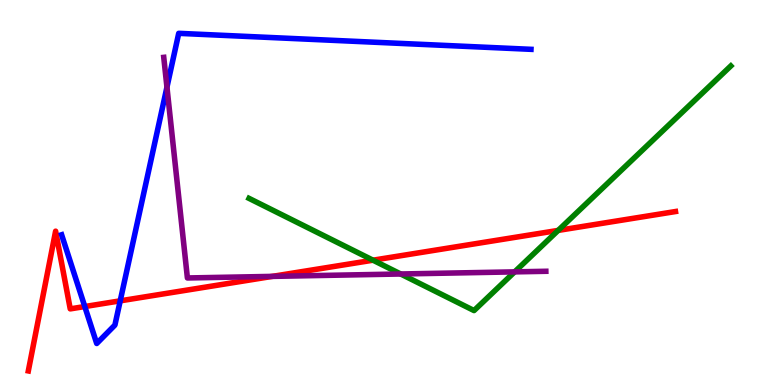[{'lines': ['blue', 'red'], 'intersections': [{'x': 1.09, 'y': 2.04}, {'x': 1.55, 'y': 2.19}]}, {'lines': ['green', 'red'], 'intersections': [{'x': 4.81, 'y': 3.24}, {'x': 7.2, 'y': 4.02}]}, {'lines': ['purple', 'red'], 'intersections': [{'x': 3.51, 'y': 2.82}]}, {'lines': ['blue', 'green'], 'intersections': []}, {'lines': ['blue', 'purple'], 'intersections': [{'x': 2.15, 'y': 7.74}]}, {'lines': ['green', 'purple'], 'intersections': [{'x': 5.17, 'y': 2.88}, {'x': 6.64, 'y': 2.94}]}]